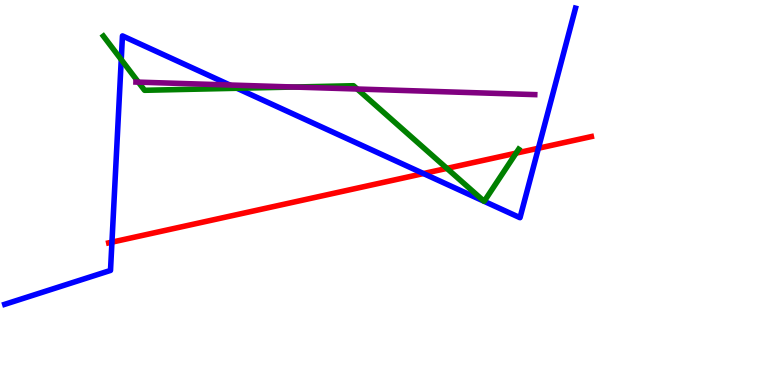[{'lines': ['blue', 'red'], 'intersections': [{'x': 1.44, 'y': 3.71}, {'x': 5.46, 'y': 5.49}, {'x': 6.95, 'y': 6.15}]}, {'lines': ['green', 'red'], 'intersections': [{'x': 5.77, 'y': 5.63}, {'x': 6.66, 'y': 6.02}]}, {'lines': ['purple', 'red'], 'intersections': []}, {'lines': ['blue', 'green'], 'intersections': [{'x': 1.56, 'y': 8.45}, {'x': 3.06, 'y': 7.71}, {'x': 6.25, 'y': 4.77}, {'x': 6.25, 'y': 4.77}]}, {'lines': ['blue', 'purple'], 'intersections': [{'x': 2.97, 'y': 7.79}]}, {'lines': ['green', 'purple'], 'intersections': [{'x': 1.79, 'y': 7.87}, {'x': 3.79, 'y': 7.74}, {'x': 4.61, 'y': 7.69}]}]